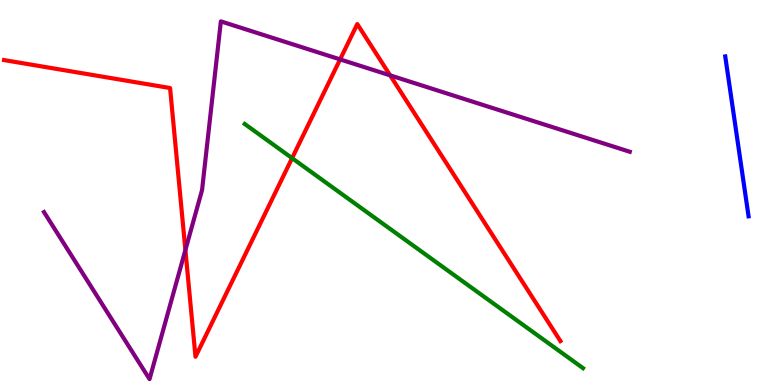[{'lines': ['blue', 'red'], 'intersections': []}, {'lines': ['green', 'red'], 'intersections': [{'x': 3.77, 'y': 5.89}]}, {'lines': ['purple', 'red'], 'intersections': [{'x': 2.39, 'y': 3.51}, {'x': 4.39, 'y': 8.46}, {'x': 5.03, 'y': 8.04}]}, {'lines': ['blue', 'green'], 'intersections': []}, {'lines': ['blue', 'purple'], 'intersections': []}, {'lines': ['green', 'purple'], 'intersections': []}]